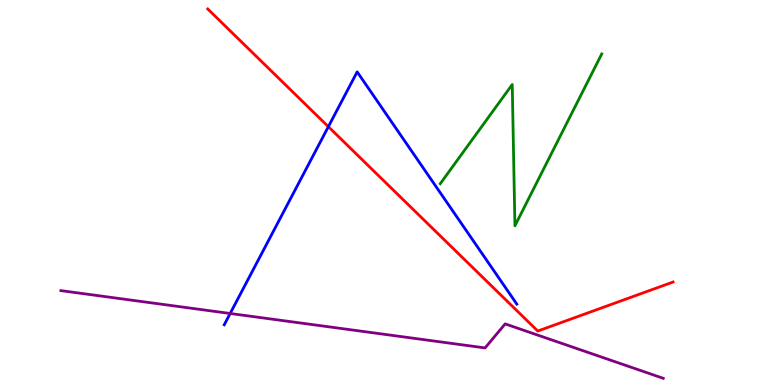[{'lines': ['blue', 'red'], 'intersections': [{'x': 4.24, 'y': 6.71}]}, {'lines': ['green', 'red'], 'intersections': []}, {'lines': ['purple', 'red'], 'intersections': []}, {'lines': ['blue', 'green'], 'intersections': []}, {'lines': ['blue', 'purple'], 'intersections': [{'x': 2.97, 'y': 1.86}]}, {'lines': ['green', 'purple'], 'intersections': []}]